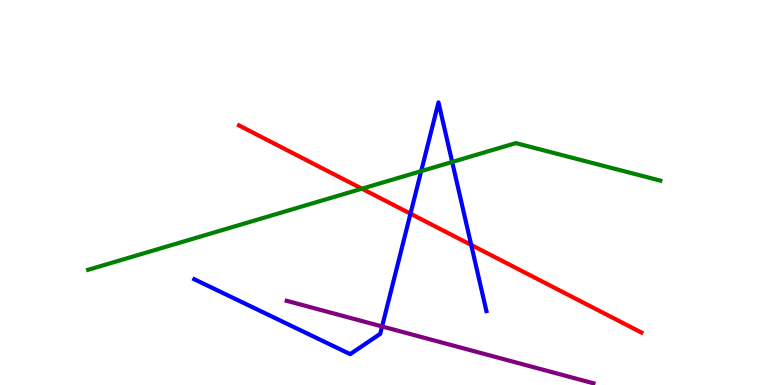[{'lines': ['blue', 'red'], 'intersections': [{'x': 5.3, 'y': 4.45}, {'x': 6.08, 'y': 3.64}]}, {'lines': ['green', 'red'], 'intersections': [{'x': 4.67, 'y': 5.1}]}, {'lines': ['purple', 'red'], 'intersections': []}, {'lines': ['blue', 'green'], 'intersections': [{'x': 5.43, 'y': 5.55}, {'x': 5.83, 'y': 5.79}]}, {'lines': ['blue', 'purple'], 'intersections': [{'x': 4.93, 'y': 1.52}]}, {'lines': ['green', 'purple'], 'intersections': []}]